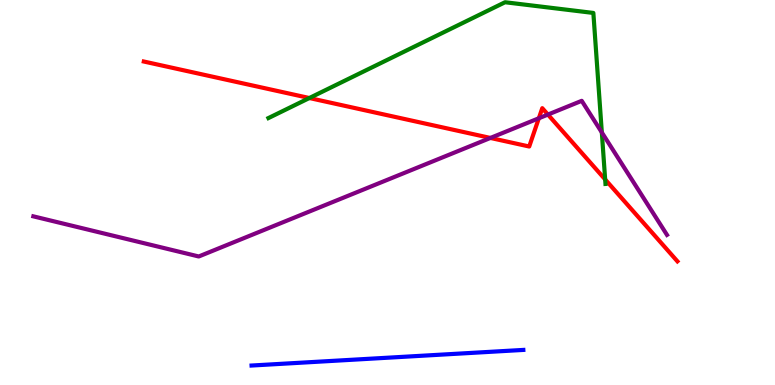[{'lines': ['blue', 'red'], 'intersections': []}, {'lines': ['green', 'red'], 'intersections': [{'x': 3.99, 'y': 7.45}, {'x': 7.81, 'y': 5.34}]}, {'lines': ['purple', 'red'], 'intersections': [{'x': 6.33, 'y': 6.42}, {'x': 6.95, 'y': 6.93}, {'x': 7.07, 'y': 7.02}]}, {'lines': ['blue', 'green'], 'intersections': []}, {'lines': ['blue', 'purple'], 'intersections': []}, {'lines': ['green', 'purple'], 'intersections': [{'x': 7.77, 'y': 6.56}]}]